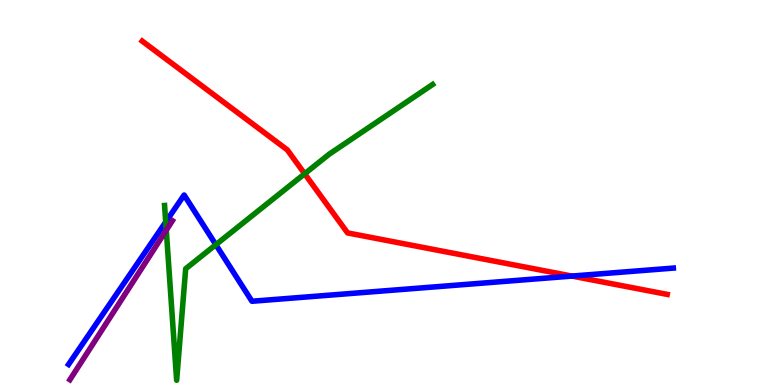[{'lines': ['blue', 'red'], 'intersections': [{'x': 7.38, 'y': 2.83}]}, {'lines': ['green', 'red'], 'intersections': [{'x': 3.93, 'y': 5.49}]}, {'lines': ['purple', 'red'], 'intersections': []}, {'lines': ['blue', 'green'], 'intersections': [{'x': 2.14, 'y': 4.23}, {'x': 2.79, 'y': 3.64}]}, {'lines': ['blue', 'purple'], 'intersections': []}, {'lines': ['green', 'purple'], 'intersections': [{'x': 2.15, 'y': 4.02}]}]